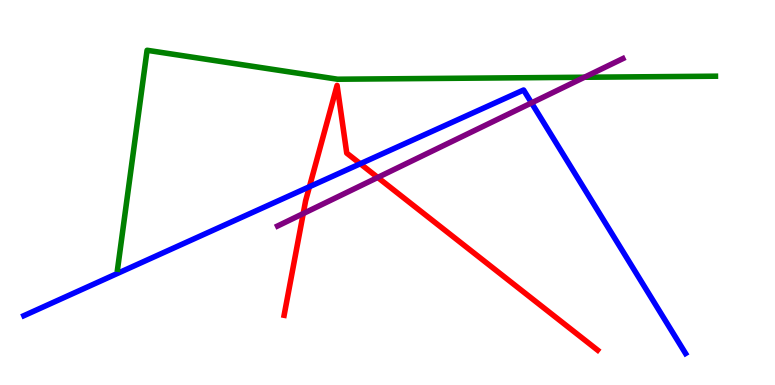[{'lines': ['blue', 'red'], 'intersections': [{'x': 3.99, 'y': 5.15}, {'x': 4.65, 'y': 5.75}]}, {'lines': ['green', 'red'], 'intersections': []}, {'lines': ['purple', 'red'], 'intersections': [{'x': 3.91, 'y': 4.45}, {'x': 4.87, 'y': 5.39}]}, {'lines': ['blue', 'green'], 'intersections': []}, {'lines': ['blue', 'purple'], 'intersections': [{'x': 6.86, 'y': 7.33}]}, {'lines': ['green', 'purple'], 'intersections': [{'x': 7.54, 'y': 7.99}]}]